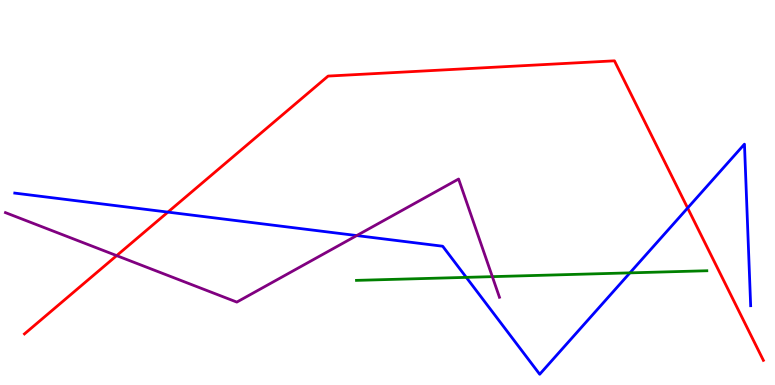[{'lines': ['blue', 'red'], 'intersections': [{'x': 2.17, 'y': 4.49}, {'x': 8.87, 'y': 4.6}]}, {'lines': ['green', 'red'], 'intersections': []}, {'lines': ['purple', 'red'], 'intersections': [{'x': 1.51, 'y': 3.36}]}, {'lines': ['blue', 'green'], 'intersections': [{'x': 6.02, 'y': 2.8}, {'x': 8.13, 'y': 2.91}]}, {'lines': ['blue', 'purple'], 'intersections': [{'x': 4.6, 'y': 3.88}]}, {'lines': ['green', 'purple'], 'intersections': [{'x': 6.35, 'y': 2.81}]}]